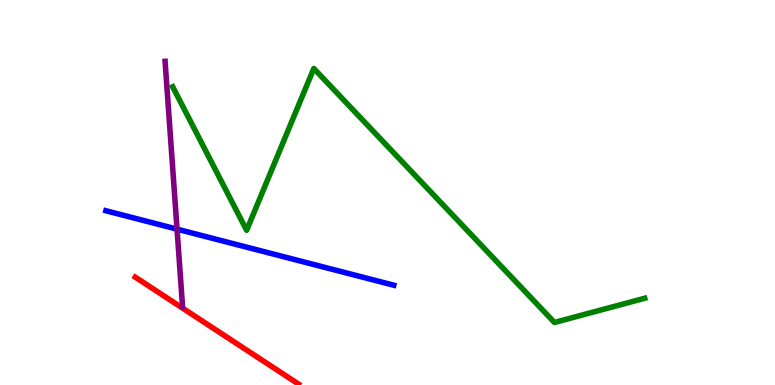[{'lines': ['blue', 'red'], 'intersections': []}, {'lines': ['green', 'red'], 'intersections': []}, {'lines': ['purple', 'red'], 'intersections': []}, {'lines': ['blue', 'green'], 'intersections': []}, {'lines': ['blue', 'purple'], 'intersections': [{'x': 2.28, 'y': 4.05}]}, {'lines': ['green', 'purple'], 'intersections': []}]